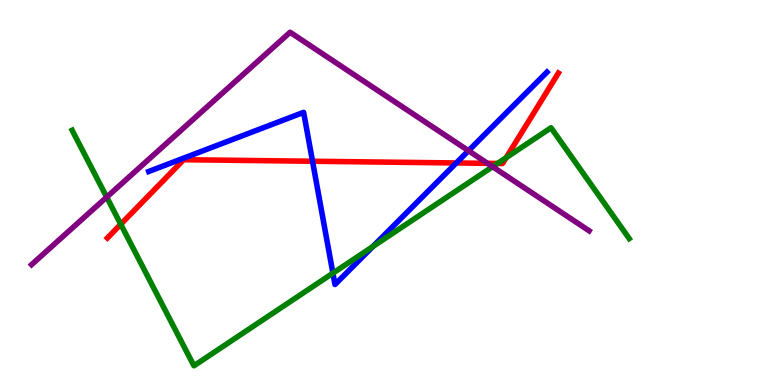[{'lines': ['blue', 'red'], 'intersections': [{'x': 4.03, 'y': 5.81}, {'x': 5.89, 'y': 5.77}]}, {'lines': ['green', 'red'], 'intersections': [{'x': 1.56, 'y': 4.17}, {'x': 6.42, 'y': 5.75}, {'x': 6.53, 'y': 5.9}]}, {'lines': ['purple', 'red'], 'intersections': [{'x': 6.29, 'y': 5.76}]}, {'lines': ['blue', 'green'], 'intersections': [{'x': 4.3, 'y': 2.9}, {'x': 4.81, 'y': 3.6}]}, {'lines': ['blue', 'purple'], 'intersections': [{'x': 6.05, 'y': 6.08}]}, {'lines': ['green', 'purple'], 'intersections': [{'x': 1.38, 'y': 4.88}, {'x': 6.36, 'y': 5.67}]}]